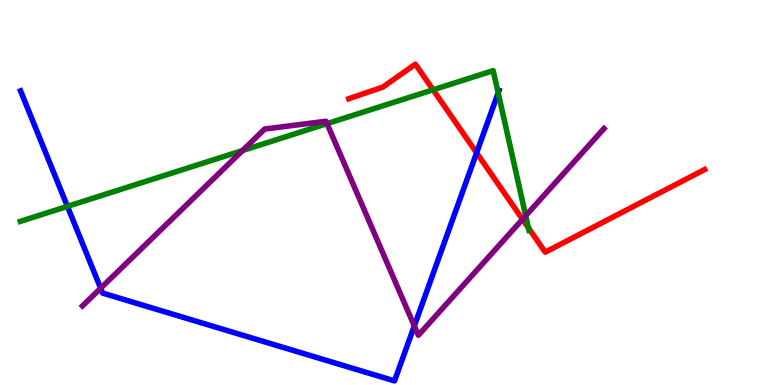[{'lines': ['blue', 'red'], 'intersections': [{'x': 6.15, 'y': 6.03}]}, {'lines': ['green', 'red'], 'intersections': [{'x': 5.59, 'y': 7.67}, {'x': 6.82, 'y': 4.08}]}, {'lines': ['purple', 'red'], 'intersections': [{'x': 6.74, 'y': 4.3}]}, {'lines': ['blue', 'green'], 'intersections': [{'x': 0.87, 'y': 4.64}, {'x': 6.43, 'y': 7.59}]}, {'lines': ['blue', 'purple'], 'intersections': [{'x': 1.3, 'y': 2.51}, {'x': 5.35, 'y': 1.53}]}, {'lines': ['green', 'purple'], 'intersections': [{'x': 3.13, 'y': 6.09}, {'x': 4.22, 'y': 6.79}, {'x': 6.78, 'y': 4.4}]}]